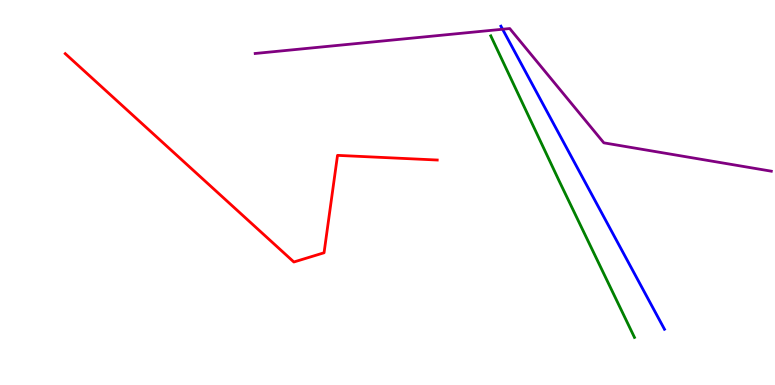[{'lines': ['blue', 'red'], 'intersections': []}, {'lines': ['green', 'red'], 'intersections': []}, {'lines': ['purple', 'red'], 'intersections': []}, {'lines': ['blue', 'green'], 'intersections': []}, {'lines': ['blue', 'purple'], 'intersections': [{'x': 6.48, 'y': 9.24}]}, {'lines': ['green', 'purple'], 'intersections': []}]